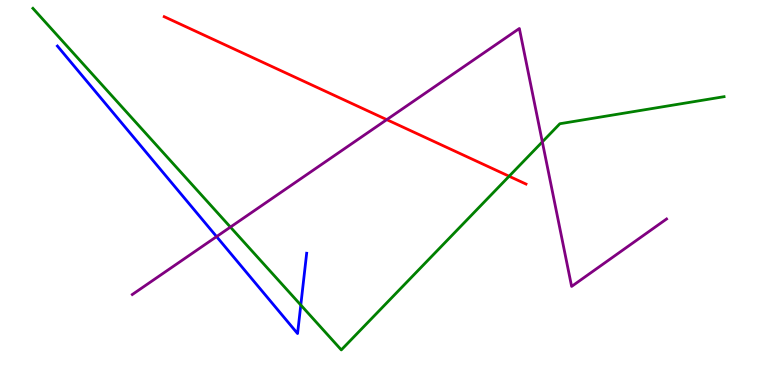[{'lines': ['blue', 'red'], 'intersections': []}, {'lines': ['green', 'red'], 'intersections': [{'x': 6.57, 'y': 5.42}]}, {'lines': ['purple', 'red'], 'intersections': [{'x': 4.99, 'y': 6.89}]}, {'lines': ['blue', 'green'], 'intersections': [{'x': 3.88, 'y': 2.08}]}, {'lines': ['blue', 'purple'], 'intersections': [{'x': 2.79, 'y': 3.85}]}, {'lines': ['green', 'purple'], 'intersections': [{'x': 2.97, 'y': 4.1}, {'x': 7.0, 'y': 6.31}]}]